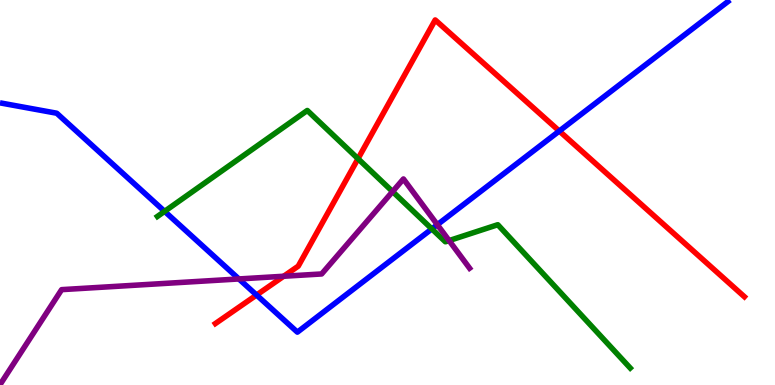[{'lines': ['blue', 'red'], 'intersections': [{'x': 3.31, 'y': 2.34}, {'x': 7.22, 'y': 6.6}]}, {'lines': ['green', 'red'], 'intersections': [{'x': 4.62, 'y': 5.88}]}, {'lines': ['purple', 'red'], 'intersections': [{'x': 3.66, 'y': 2.82}]}, {'lines': ['blue', 'green'], 'intersections': [{'x': 2.12, 'y': 4.51}, {'x': 5.57, 'y': 4.05}]}, {'lines': ['blue', 'purple'], 'intersections': [{'x': 3.08, 'y': 2.75}, {'x': 5.64, 'y': 4.16}]}, {'lines': ['green', 'purple'], 'intersections': [{'x': 5.07, 'y': 5.02}, {'x': 5.79, 'y': 3.75}]}]